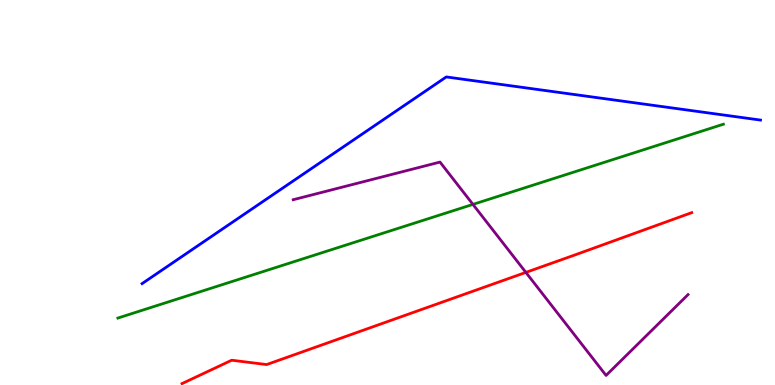[{'lines': ['blue', 'red'], 'intersections': []}, {'lines': ['green', 'red'], 'intersections': []}, {'lines': ['purple', 'red'], 'intersections': [{'x': 6.79, 'y': 2.92}]}, {'lines': ['blue', 'green'], 'intersections': []}, {'lines': ['blue', 'purple'], 'intersections': []}, {'lines': ['green', 'purple'], 'intersections': [{'x': 6.1, 'y': 4.69}]}]